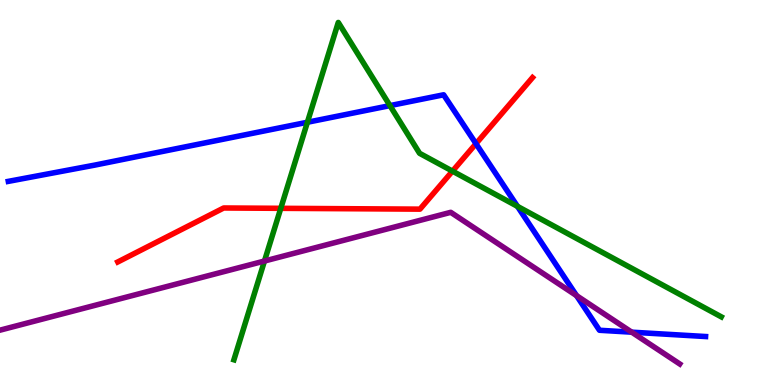[{'lines': ['blue', 'red'], 'intersections': [{'x': 6.14, 'y': 6.27}]}, {'lines': ['green', 'red'], 'intersections': [{'x': 3.62, 'y': 4.59}, {'x': 5.84, 'y': 5.55}]}, {'lines': ['purple', 'red'], 'intersections': []}, {'lines': ['blue', 'green'], 'intersections': [{'x': 3.97, 'y': 6.82}, {'x': 5.03, 'y': 7.26}, {'x': 6.68, 'y': 4.64}]}, {'lines': ['blue', 'purple'], 'intersections': [{'x': 7.44, 'y': 2.32}, {'x': 8.15, 'y': 1.37}]}, {'lines': ['green', 'purple'], 'intersections': [{'x': 3.41, 'y': 3.22}]}]